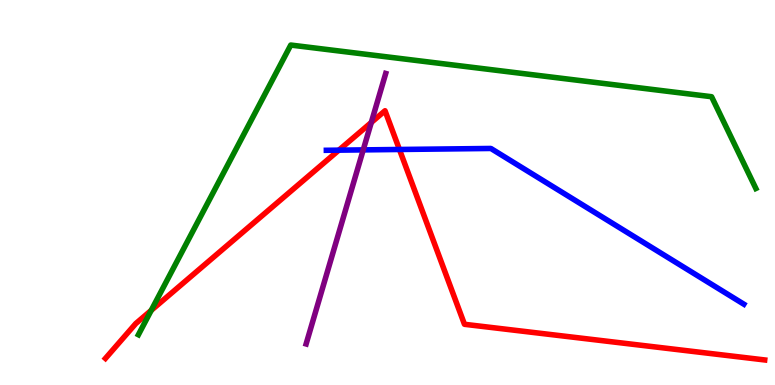[{'lines': ['blue', 'red'], 'intersections': [{'x': 4.37, 'y': 6.1}, {'x': 5.15, 'y': 6.12}]}, {'lines': ['green', 'red'], 'intersections': [{'x': 1.95, 'y': 1.94}]}, {'lines': ['purple', 'red'], 'intersections': [{'x': 4.79, 'y': 6.82}]}, {'lines': ['blue', 'green'], 'intersections': []}, {'lines': ['blue', 'purple'], 'intersections': [{'x': 4.69, 'y': 6.11}]}, {'lines': ['green', 'purple'], 'intersections': []}]